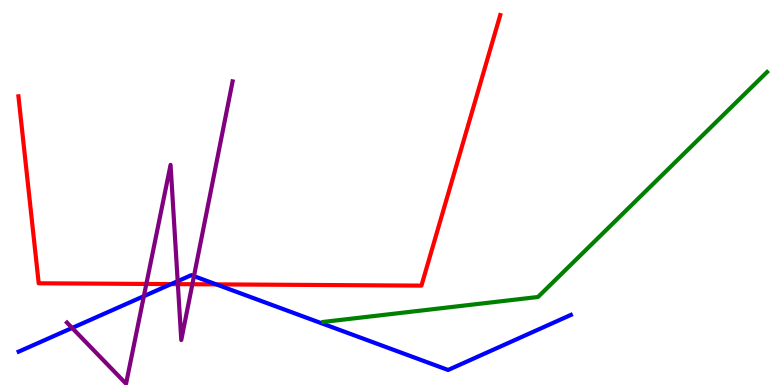[{'lines': ['blue', 'red'], 'intersections': [{'x': 2.21, 'y': 2.62}, {'x': 2.79, 'y': 2.61}]}, {'lines': ['green', 'red'], 'intersections': []}, {'lines': ['purple', 'red'], 'intersections': [{'x': 1.89, 'y': 2.62}, {'x': 2.29, 'y': 2.62}, {'x': 2.48, 'y': 2.62}]}, {'lines': ['blue', 'green'], 'intersections': []}, {'lines': ['blue', 'purple'], 'intersections': [{'x': 0.931, 'y': 1.48}, {'x': 1.86, 'y': 2.31}, {'x': 2.29, 'y': 2.7}, {'x': 2.5, 'y': 2.83}]}, {'lines': ['green', 'purple'], 'intersections': []}]